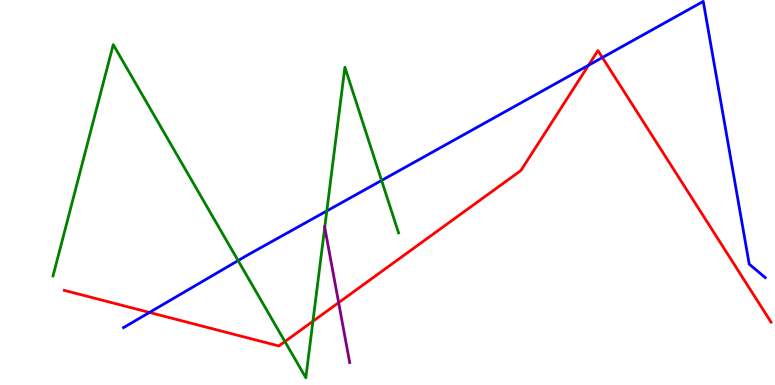[{'lines': ['blue', 'red'], 'intersections': [{'x': 1.93, 'y': 1.88}, {'x': 7.59, 'y': 8.3}, {'x': 7.77, 'y': 8.5}]}, {'lines': ['green', 'red'], 'intersections': [{'x': 3.68, 'y': 1.13}, {'x': 4.04, 'y': 1.66}]}, {'lines': ['purple', 'red'], 'intersections': [{'x': 4.37, 'y': 2.14}]}, {'lines': ['blue', 'green'], 'intersections': [{'x': 3.07, 'y': 3.23}, {'x': 4.22, 'y': 4.52}, {'x': 4.92, 'y': 5.31}]}, {'lines': ['blue', 'purple'], 'intersections': []}, {'lines': ['green', 'purple'], 'intersections': [{'x': 4.19, 'y': 4.09}]}]